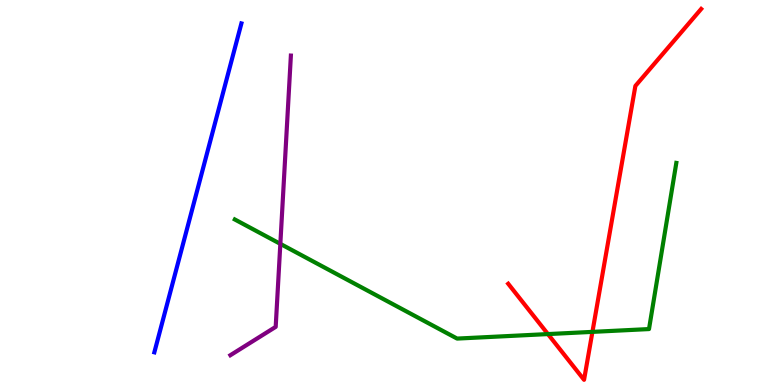[{'lines': ['blue', 'red'], 'intersections': []}, {'lines': ['green', 'red'], 'intersections': [{'x': 7.07, 'y': 1.32}, {'x': 7.64, 'y': 1.38}]}, {'lines': ['purple', 'red'], 'intersections': []}, {'lines': ['blue', 'green'], 'intersections': []}, {'lines': ['blue', 'purple'], 'intersections': []}, {'lines': ['green', 'purple'], 'intersections': [{'x': 3.62, 'y': 3.67}]}]